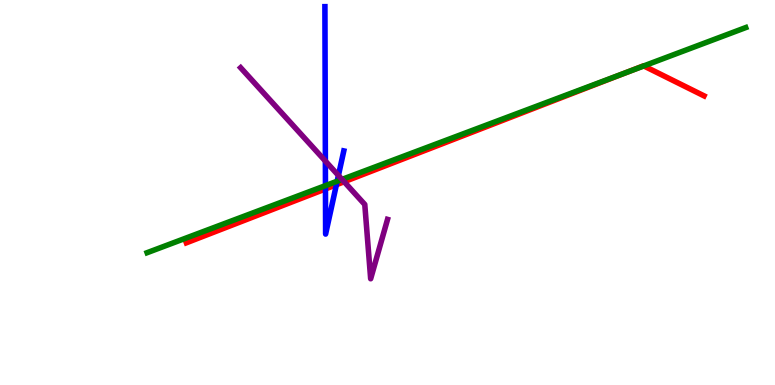[{'lines': ['blue', 'red'], 'intersections': [{'x': 4.2, 'y': 5.09}, {'x': 4.34, 'y': 5.2}]}, {'lines': ['green', 'red'], 'intersections': [{'x': 8.1, 'y': 8.13}, {'x': 8.31, 'y': 8.29}]}, {'lines': ['purple', 'red'], 'intersections': [{'x': 4.44, 'y': 5.28}]}, {'lines': ['blue', 'green'], 'intersections': [{'x': 4.2, 'y': 5.18}, {'x': 4.35, 'y': 5.29}]}, {'lines': ['blue', 'purple'], 'intersections': [{'x': 4.2, 'y': 5.82}, {'x': 4.37, 'y': 5.44}]}, {'lines': ['green', 'purple'], 'intersections': [{'x': 4.41, 'y': 5.34}]}]